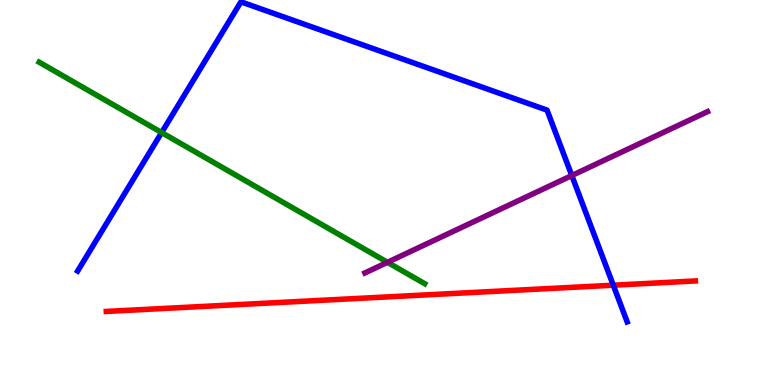[{'lines': ['blue', 'red'], 'intersections': [{'x': 7.91, 'y': 2.59}]}, {'lines': ['green', 'red'], 'intersections': []}, {'lines': ['purple', 'red'], 'intersections': []}, {'lines': ['blue', 'green'], 'intersections': [{'x': 2.09, 'y': 6.56}]}, {'lines': ['blue', 'purple'], 'intersections': [{'x': 7.38, 'y': 5.44}]}, {'lines': ['green', 'purple'], 'intersections': [{'x': 5.0, 'y': 3.19}]}]